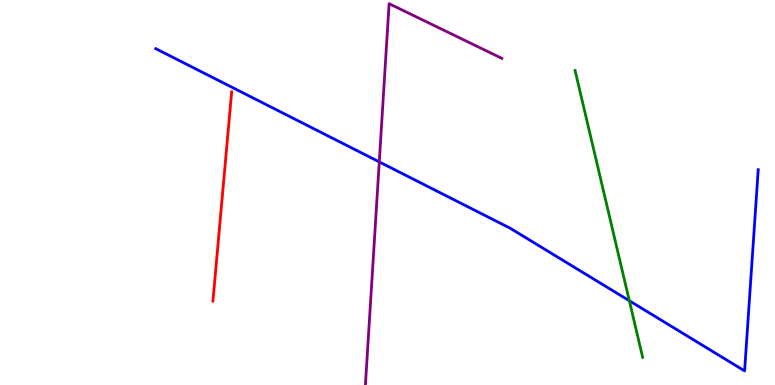[{'lines': ['blue', 'red'], 'intersections': []}, {'lines': ['green', 'red'], 'intersections': []}, {'lines': ['purple', 'red'], 'intersections': []}, {'lines': ['blue', 'green'], 'intersections': [{'x': 8.12, 'y': 2.19}]}, {'lines': ['blue', 'purple'], 'intersections': [{'x': 4.89, 'y': 5.79}]}, {'lines': ['green', 'purple'], 'intersections': []}]